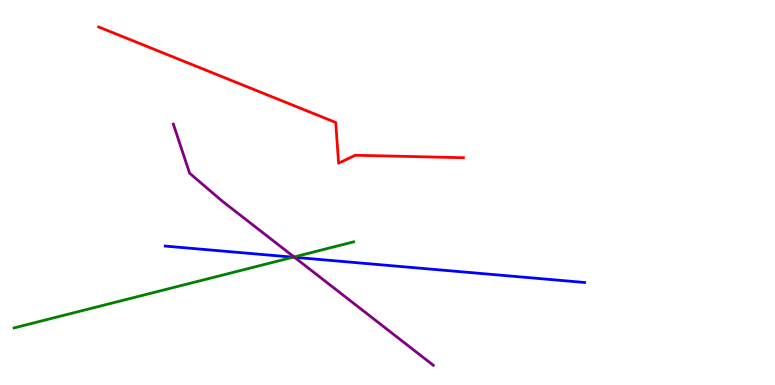[{'lines': ['blue', 'red'], 'intersections': []}, {'lines': ['green', 'red'], 'intersections': []}, {'lines': ['purple', 'red'], 'intersections': []}, {'lines': ['blue', 'green'], 'intersections': [{'x': 3.78, 'y': 3.32}]}, {'lines': ['blue', 'purple'], 'intersections': [{'x': 3.8, 'y': 3.32}]}, {'lines': ['green', 'purple'], 'intersections': [{'x': 3.79, 'y': 3.33}]}]